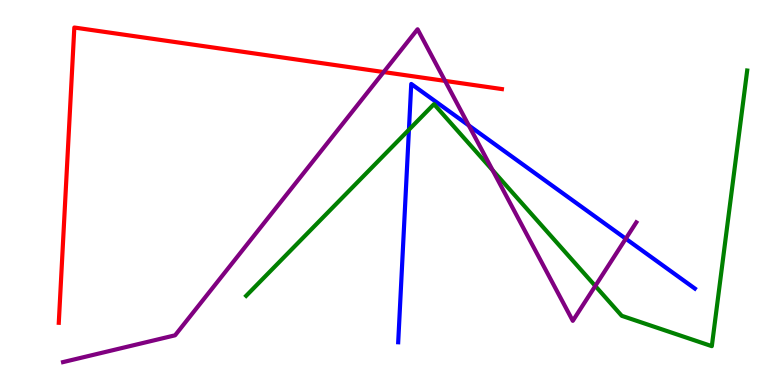[{'lines': ['blue', 'red'], 'intersections': []}, {'lines': ['green', 'red'], 'intersections': []}, {'lines': ['purple', 'red'], 'intersections': [{'x': 4.95, 'y': 8.13}, {'x': 5.74, 'y': 7.9}]}, {'lines': ['blue', 'green'], 'intersections': [{'x': 5.28, 'y': 6.63}]}, {'lines': ['blue', 'purple'], 'intersections': [{'x': 6.05, 'y': 6.74}, {'x': 8.07, 'y': 3.8}]}, {'lines': ['green', 'purple'], 'intersections': [{'x': 6.36, 'y': 5.58}, {'x': 7.68, 'y': 2.57}]}]